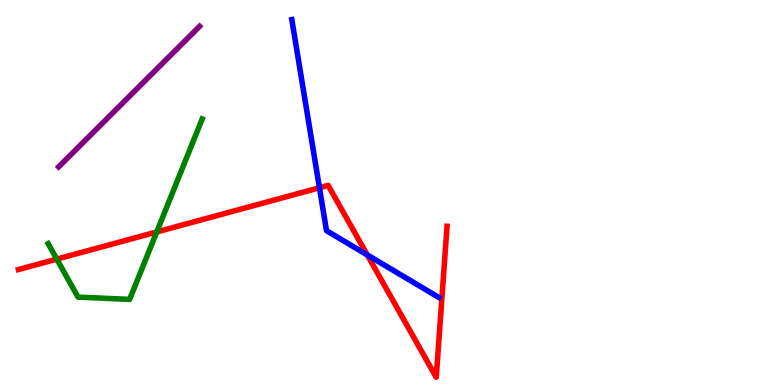[{'lines': ['blue', 'red'], 'intersections': [{'x': 4.12, 'y': 5.12}, {'x': 4.74, 'y': 3.38}]}, {'lines': ['green', 'red'], 'intersections': [{'x': 0.733, 'y': 3.27}, {'x': 2.02, 'y': 3.97}]}, {'lines': ['purple', 'red'], 'intersections': []}, {'lines': ['blue', 'green'], 'intersections': []}, {'lines': ['blue', 'purple'], 'intersections': []}, {'lines': ['green', 'purple'], 'intersections': []}]